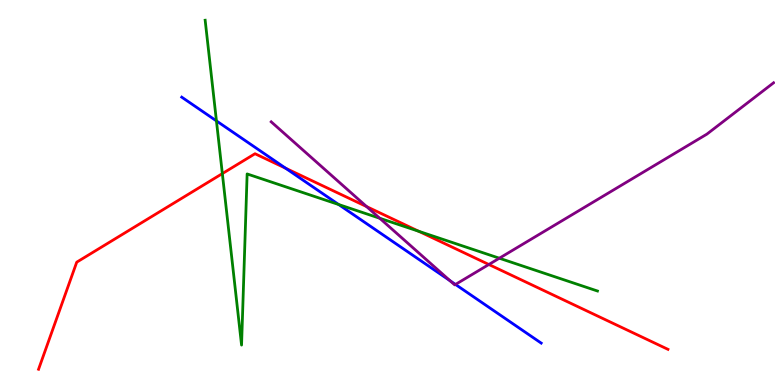[{'lines': ['blue', 'red'], 'intersections': [{'x': 3.69, 'y': 5.63}]}, {'lines': ['green', 'red'], 'intersections': [{'x': 2.87, 'y': 5.49}, {'x': 5.4, 'y': 3.99}]}, {'lines': ['purple', 'red'], 'intersections': [{'x': 4.73, 'y': 4.63}, {'x': 6.31, 'y': 3.13}]}, {'lines': ['blue', 'green'], 'intersections': [{'x': 2.79, 'y': 6.86}, {'x': 4.37, 'y': 4.69}]}, {'lines': ['blue', 'purple'], 'intersections': [{'x': 5.81, 'y': 2.71}, {'x': 5.88, 'y': 2.61}]}, {'lines': ['green', 'purple'], 'intersections': [{'x': 4.9, 'y': 4.33}, {'x': 6.44, 'y': 3.29}]}]